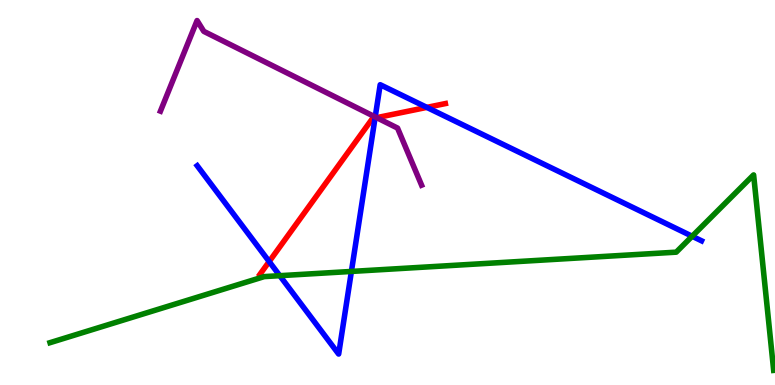[{'lines': ['blue', 'red'], 'intersections': [{'x': 3.47, 'y': 3.21}, {'x': 4.84, 'y': 6.94}, {'x': 5.51, 'y': 7.21}]}, {'lines': ['green', 'red'], 'intersections': []}, {'lines': ['purple', 'red'], 'intersections': [{'x': 4.86, 'y': 6.94}]}, {'lines': ['blue', 'green'], 'intersections': [{'x': 3.61, 'y': 2.84}, {'x': 4.53, 'y': 2.95}, {'x': 8.93, 'y': 3.86}]}, {'lines': ['blue', 'purple'], 'intersections': [{'x': 4.84, 'y': 6.96}]}, {'lines': ['green', 'purple'], 'intersections': []}]